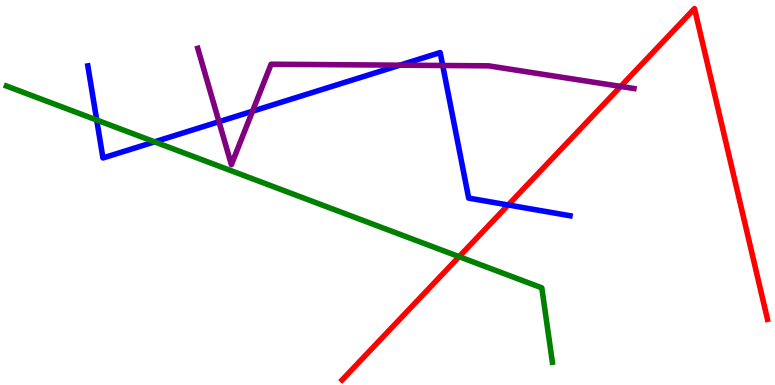[{'lines': ['blue', 'red'], 'intersections': [{'x': 6.56, 'y': 4.68}]}, {'lines': ['green', 'red'], 'intersections': [{'x': 5.92, 'y': 3.33}]}, {'lines': ['purple', 'red'], 'intersections': [{'x': 8.01, 'y': 7.76}]}, {'lines': ['blue', 'green'], 'intersections': [{'x': 1.25, 'y': 6.88}, {'x': 1.99, 'y': 6.32}]}, {'lines': ['blue', 'purple'], 'intersections': [{'x': 2.83, 'y': 6.84}, {'x': 3.26, 'y': 7.11}, {'x': 5.16, 'y': 8.31}, {'x': 5.71, 'y': 8.3}]}, {'lines': ['green', 'purple'], 'intersections': []}]